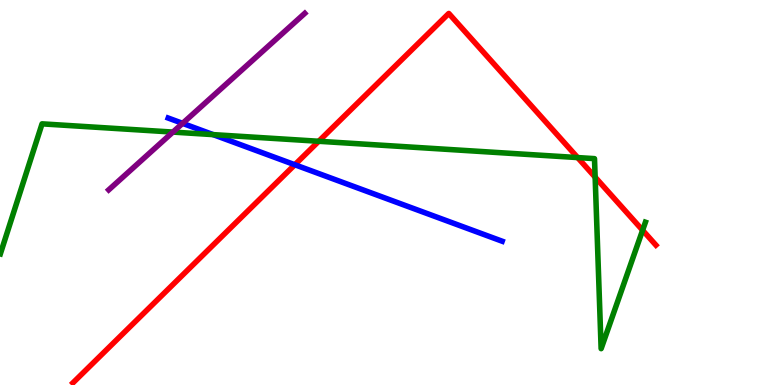[{'lines': ['blue', 'red'], 'intersections': [{'x': 3.8, 'y': 5.72}]}, {'lines': ['green', 'red'], 'intersections': [{'x': 4.11, 'y': 6.33}, {'x': 7.45, 'y': 5.91}, {'x': 7.68, 'y': 5.4}, {'x': 8.29, 'y': 4.02}]}, {'lines': ['purple', 'red'], 'intersections': []}, {'lines': ['blue', 'green'], 'intersections': [{'x': 2.75, 'y': 6.5}]}, {'lines': ['blue', 'purple'], 'intersections': [{'x': 2.36, 'y': 6.8}]}, {'lines': ['green', 'purple'], 'intersections': [{'x': 2.23, 'y': 6.57}]}]